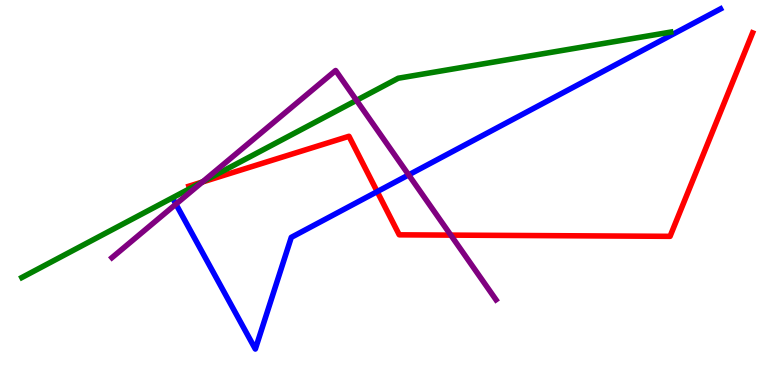[{'lines': ['blue', 'red'], 'intersections': [{'x': 4.87, 'y': 5.02}]}, {'lines': ['green', 'red'], 'intersections': [{'x': 2.61, 'y': 5.27}]}, {'lines': ['purple', 'red'], 'intersections': [{'x': 2.61, 'y': 5.27}, {'x': 5.82, 'y': 3.89}]}, {'lines': ['blue', 'green'], 'intersections': []}, {'lines': ['blue', 'purple'], 'intersections': [{'x': 2.27, 'y': 4.7}, {'x': 5.27, 'y': 5.46}]}, {'lines': ['green', 'purple'], 'intersections': [{'x': 2.61, 'y': 5.28}, {'x': 4.6, 'y': 7.39}]}]